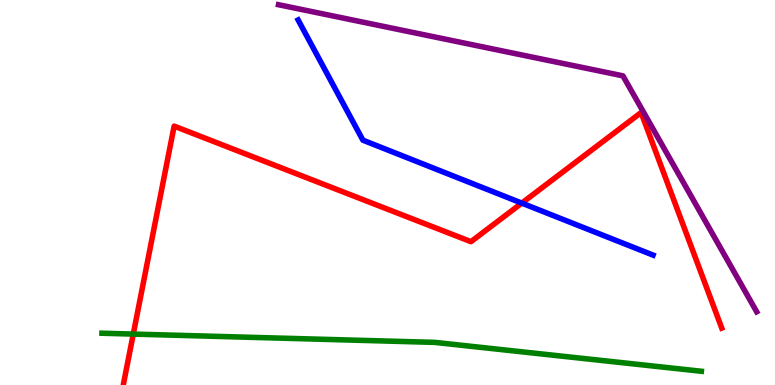[{'lines': ['blue', 'red'], 'intersections': [{'x': 6.73, 'y': 4.72}]}, {'lines': ['green', 'red'], 'intersections': [{'x': 1.72, 'y': 1.32}]}, {'lines': ['purple', 'red'], 'intersections': []}, {'lines': ['blue', 'green'], 'intersections': []}, {'lines': ['blue', 'purple'], 'intersections': []}, {'lines': ['green', 'purple'], 'intersections': []}]